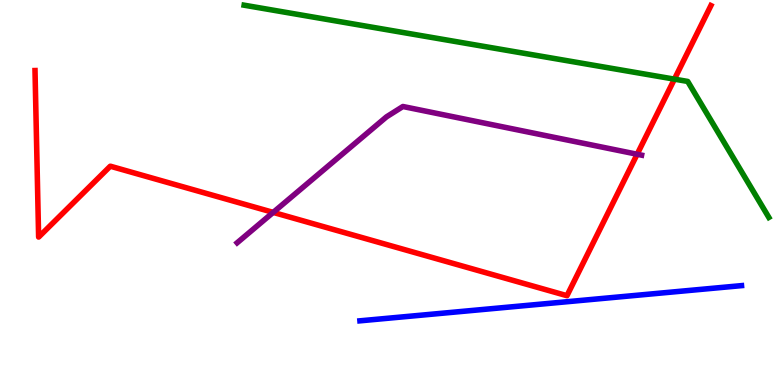[{'lines': ['blue', 'red'], 'intersections': []}, {'lines': ['green', 'red'], 'intersections': [{'x': 8.7, 'y': 7.94}]}, {'lines': ['purple', 'red'], 'intersections': [{'x': 3.53, 'y': 4.48}, {'x': 8.22, 'y': 5.99}]}, {'lines': ['blue', 'green'], 'intersections': []}, {'lines': ['blue', 'purple'], 'intersections': []}, {'lines': ['green', 'purple'], 'intersections': []}]